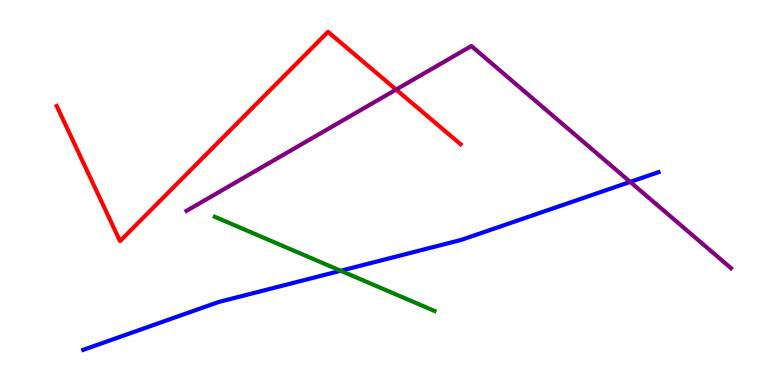[{'lines': ['blue', 'red'], 'intersections': []}, {'lines': ['green', 'red'], 'intersections': []}, {'lines': ['purple', 'red'], 'intersections': [{'x': 5.11, 'y': 7.67}]}, {'lines': ['blue', 'green'], 'intersections': [{'x': 4.4, 'y': 2.97}]}, {'lines': ['blue', 'purple'], 'intersections': [{'x': 8.13, 'y': 5.28}]}, {'lines': ['green', 'purple'], 'intersections': []}]